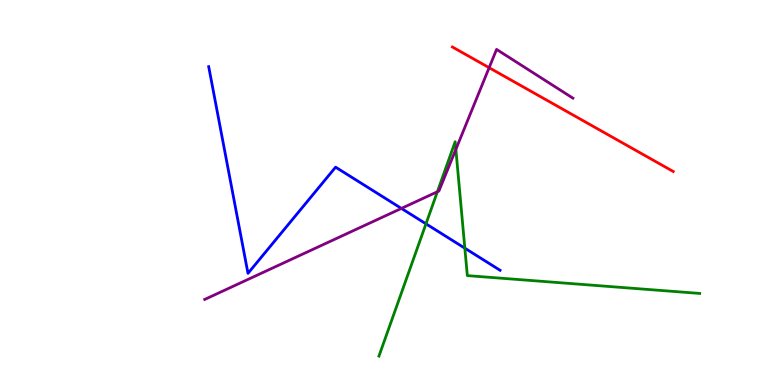[{'lines': ['blue', 'red'], 'intersections': []}, {'lines': ['green', 'red'], 'intersections': []}, {'lines': ['purple', 'red'], 'intersections': [{'x': 6.31, 'y': 8.24}]}, {'lines': ['blue', 'green'], 'intersections': [{'x': 5.5, 'y': 4.19}, {'x': 6.0, 'y': 3.55}]}, {'lines': ['blue', 'purple'], 'intersections': [{'x': 5.18, 'y': 4.59}]}, {'lines': ['green', 'purple'], 'intersections': [{'x': 5.64, 'y': 5.02}, {'x': 5.88, 'y': 6.12}]}]